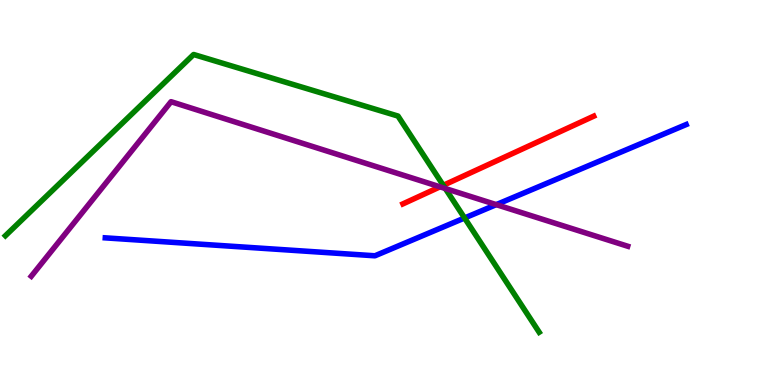[{'lines': ['blue', 'red'], 'intersections': []}, {'lines': ['green', 'red'], 'intersections': [{'x': 5.72, 'y': 5.19}]}, {'lines': ['purple', 'red'], 'intersections': [{'x': 5.68, 'y': 5.15}]}, {'lines': ['blue', 'green'], 'intersections': [{'x': 5.99, 'y': 4.34}]}, {'lines': ['blue', 'purple'], 'intersections': [{'x': 6.4, 'y': 4.68}]}, {'lines': ['green', 'purple'], 'intersections': [{'x': 5.75, 'y': 5.1}]}]